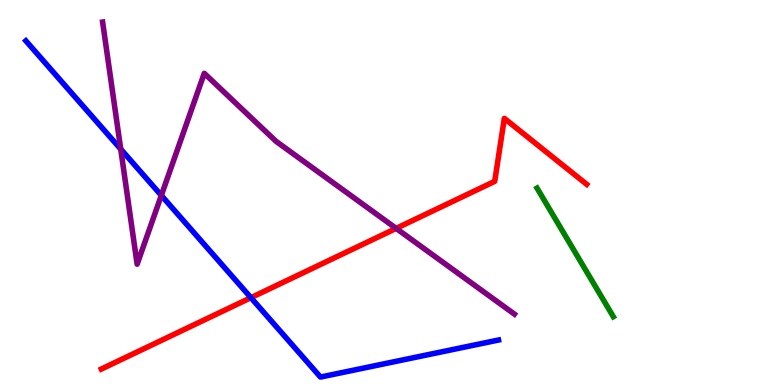[{'lines': ['blue', 'red'], 'intersections': [{'x': 3.24, 'y': 2.27}]}, {'lines': ['green', 'red'], 'intersections': []}, {'lines': ['purple', 'red'], 'intersections': [{'x': 5.11, 'y': 4.07}]}, {'lines': ['blue', 'green'], 'intersections': []}, {'lines': ['blue', 'purple'], 'intersections': [{'x': 1.56, 'y': 6.13}, {'x': 2.08, 'y': 4.92}]}, {'lines': ['green', 'purple'], 'intersections': []}]